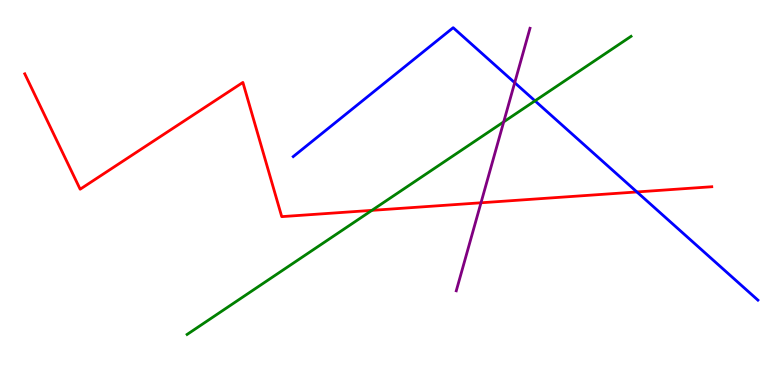[{'lines': ['blue', 'red'], 'intersections': [{'x': 8.22, 'y': 5.01}]}, {'lines': ['green', 'red'], 'intersections': [{'x': 4.8, 'y': 4.54}]}, {'lines': ['purple', 'red'], 'intersections': [{'x': 6.21, 'y': 4.73}]}, {'lines': ['blue', 'green'], 'intersections': [{'x': 6.9, 'y': 7.38}]}, {'lines': ['blue', 'purple'], 'intersections': [{'x': 6.64, 'y': 7.85}]}, {'lines': ['green', 'purple'], 'intersections': [{'x': 6.5, 'y': 6.84}]}]